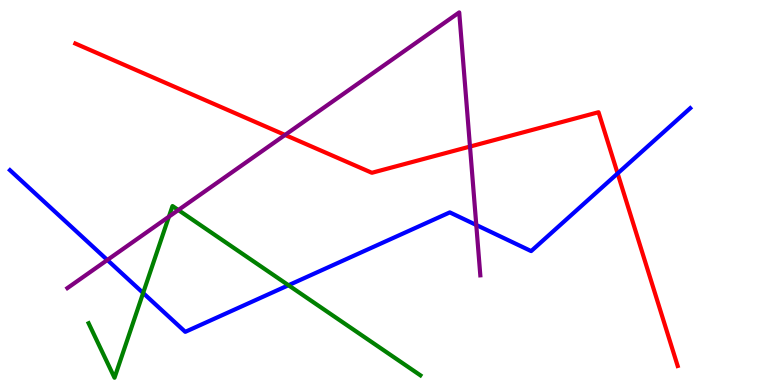[{'lines': ['blue', 'red'], 'intersections': [{'x': 7.97, 'y': 5.5}]}, {'lines': ['green', 'red'], 'intersections': []}, {'lines': ['purple', 'red'], 'intersections': [{'x': 3.68, 'y': 6.49}, {'x': 6.06, 'y': 6.19}]}, {'lines': ['blue', 'green'], 'intersections': [{'x': 1.85, 'y': 2.39}, {'x': 3.72, 'y': 2.59}]}, {'lines': ['blue', 'purple'], 'intersections': [{'x': 1.39, 'y': 3.25}, {'x': 6.15, 'y': 4.16}]}, {'lines': ['green', 'purple'], 'intersections': [{'x': 2.18, 'y': 4.37}, {'x': 2.3, 'y': 4.54}]}]